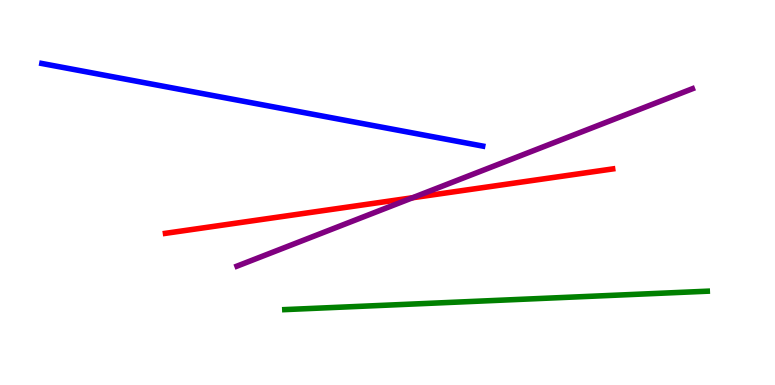[{'lines': ['blue', 'red'], 'intersections': []}, {'lines': ['green', 'red'], 'intersections': []}, {'lines': ['purple', 'red'], 'intersections': [{'x': 5.32, 'y': 4.86}]}, {'lines': ['blue', 'green'], 'intersections': []}, {'lines': ['blue', 'purple'], 'intersections': []}, {'lines': ['green', 'purple'], 'intersections': []}]